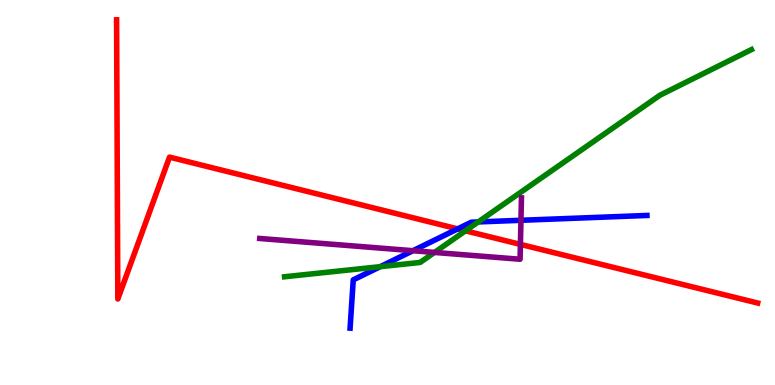[{'lines': ['blue', 'red'], 'intersections': [{'x': 5.91, 'y': 4.06}]}, {'lines': ['green', 'red'], 'intersections': [{'x': 6.01, 'y': 4.0}]}, {'lines': ['purple', 'red'], 'intersections': [{'x': 6.71, 'y': 3.65}]}, {'lines': ['blue', 'green'], 'intersections': [{'x': 4.91, 'y': 3.07}, {'x': 6.17, 'y': 4.24}]}, {'lines': ['blue', 'purple'], 'intersections': [{'x': 5.33, 'y': 3.49}, {'x': 6.72, 'y': 4.28}]}, {'lines': ['green', 'purple'], 'intersections': [{'x': 5.61, 'y': 3.44}]}]